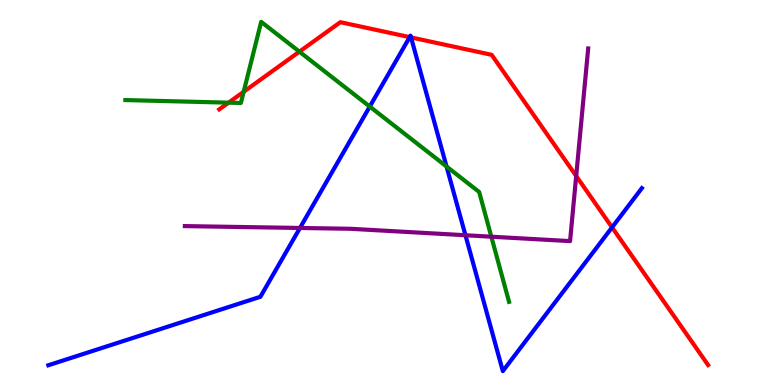[{'lines': ['blue', 'red'], 'intersections': [{'x': 5.29, 'y': 9.04}, {'x': 5.3, 'y': 9.03}, {'x': 7.9, 'y': 4.09}]}, {'lines': ['green', 'red'], 'intersections': [{'x': 2.95, 'y': 7.33}, {'x': 3.14, 'y': 7.62}, {'x': 3.86, 'y': 8.66}]}, {'lines': ['purple', 'red'], 'intersections': [{'x': 7.43, 'y': 5.43}]}, {'lines': ['blue', 'green'], 'intersections': [{'x': 4.77, 'y': 7.23}, {'x': 5.76, 'y': 5.68}]}, {'lines': ['blue', 'purple'], 'intersections': [{'x': 3.87, 'y': 4.08}, {'x': 6.01, 'y': 3.89}]}, {'lines': ['green', 'purple'], 'intersections': [{'x': 6.34, 'y': 3.85}]}]